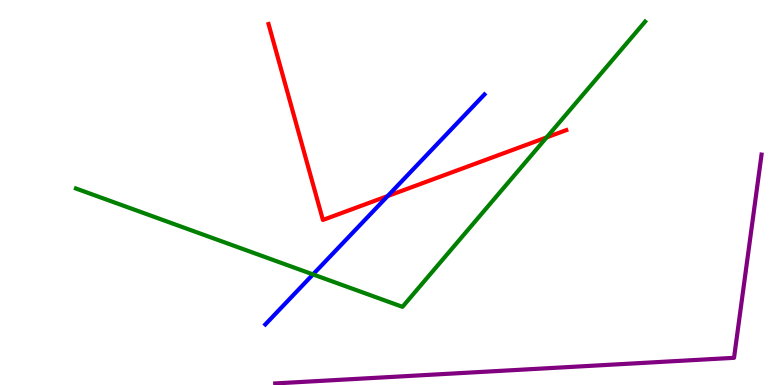[{'lines': ['blue', 'red'], 'intersections': [{'x': 5.0, 'y': 4.91}]}, {'lines': ['green', 'red'], 'intersections': [{'x': 7.05, 'y': 6.43}]}, {'lines': ['purple', 'red'], 'intersections': []}, {'lines': ['blue', 'green'], 'intersections': [{'x': 4.04, 'y': 2.87}]}, {'lines': ['blue', 'purple'], 'intersections': []}, {'lines': ['green', 'purple'], 'intersections': []}]